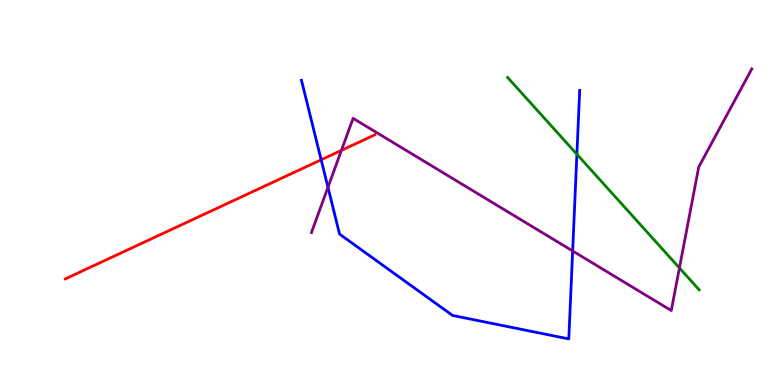[{'lines': ['blue', 'red'], 'intersections': [{'x': 4.14, 'y': 5.85}]}, {'lines': ['green', 'red'], 'intersections': []}, {'lines': ['purple', 'red'], 'intersections': [{'x': 4.41, 'y': 6.09}]}, {'lines': ['blue', 'green'], 'intersections': [{'x': 7.44, 'y': 5.99}]}, {'lines': ['blue', 'purple'], 'intersections': [{'x': 4.23, 'y': 5.14}, {'x': 7.39, 'y': 3.48}]}, {'lines': ['green', 'purple'], 'intersections': [{'x': 8.77, 'y': 3.04}]}]